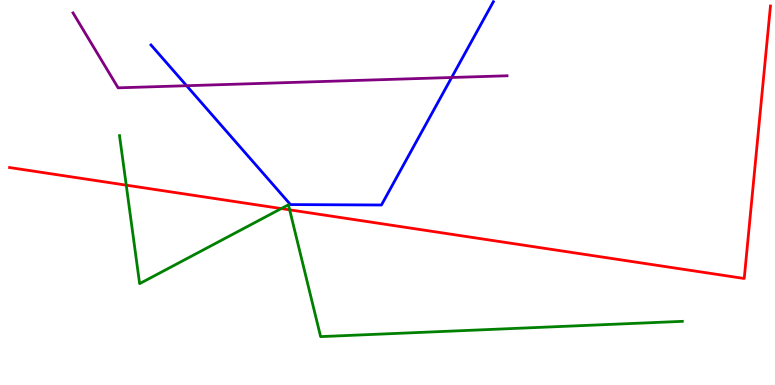[{'lines': ['blue', 'red'], 'intersections': []}, {'lines': ['green', 'red'], 'intersections': [{'x': 1.63, 'y': 5.19}, {'x': 3.63, 'y': 4.58}, {'x': 3.74, 'y': 4.55}]}, {'lines': ['purple', 'red'], 'intersections': []}, {'lines': ['blue', 'green'], 'intersections': []}, {'lines': ['blue', 'purple'], 'intersections': [{'x': 2.41, 'y': 7.77}, {'x': 5.83, 'y': 7.99}]}, {'lines': ['green', 'purple'], 'intersections': []}]